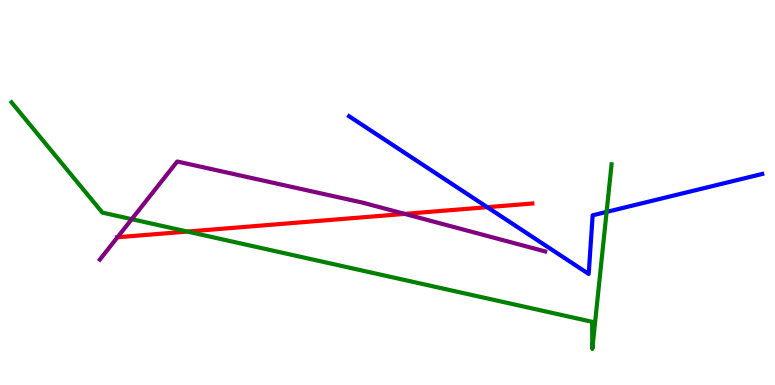[{'lines': ['blue', 'red'], 'intersections': [{'x': 6.29, 'y': 4.62}]}, {'lines': ['green', 'red'], 'intersections': [{'x': 2.42, 'y': 3.99}]}, {'lines': ['purple', 'red'], 'intersections': [{'x': 1.52, 'y': 3.84}, {'x': 5.22, 'y': 4.44}]}, {'lines': ['blue', 'green'], 'intersections': [{'x': 7.83, 'y': 4.5}]}, {'lines': ['blue', 'purple'], 'intersections': []}, {'lines': ['green', 'purple'], 'intersections': [{'x': 1.7, 'y': 4.31}]}]